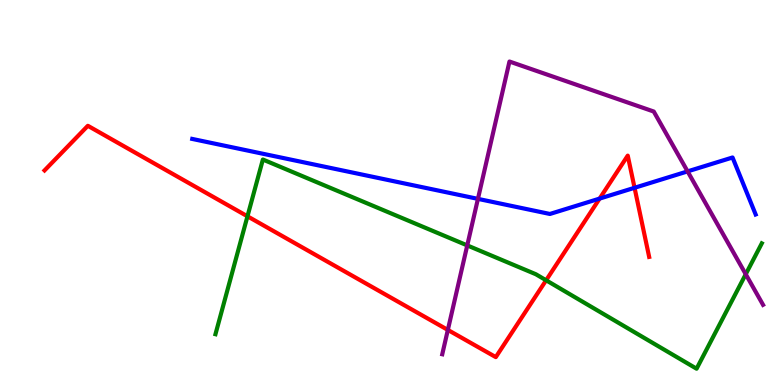[{'lines': ['blue', 'red'], 'intersections': [{'x': 7.74, 'y': 4.84}, {'x': 8.19, 'y': 5.12}]}, {'lines': ['green', 'red'], 'intersections': [{'x': 3.19, 'y': 4.38}, {'x': 7.05, 'y': 2.72}]}, {'lines': ['purple', 'red'], 'intersections': [{'x': 5.78, 'y': 1.43}]}, {'lines': ['blue', 'green'], 'intersections': []}, {'lines': ['blue', 'purple'], 'intersections': [{'x': 6.17, 'y': 4.83}, {'x': 8.87, 'y': 5.55}]}, {'lines': ['green', 'purple'], 'intersections': [{'x': 6.03, 'y': 3.63}, {'x': 9.62, 'y': 2.88}]}]